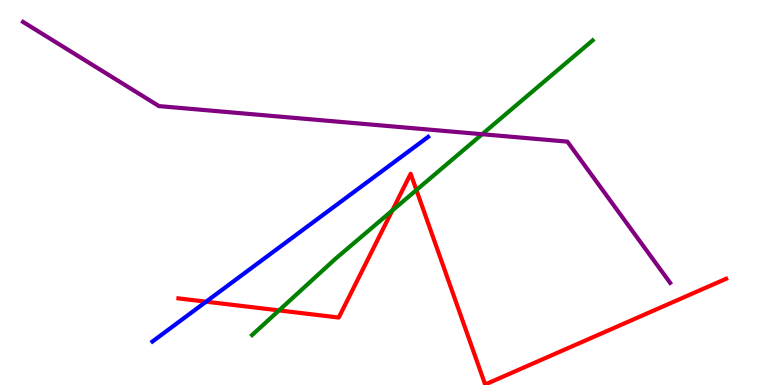[{'lines': ['blue', 'red'], 'intersections': [{'x': 2.66, 'y': 2.16}]}, {'lines': ['green', 'red'], 'intersections': [{'x': 3.6, 'y': 1.94}, {'x': 5.06, 'y': 4.53}, {'x': 5.37, 'y': 5.06}]}, {'lines': ['purple', 'red'], 'intersections': []}, {'lines': ['blue', 'green'], 'intersections': []}, {'lines': ['blue', 'purple'], 'intersections': []}, {'lines': ['green', 'purple'], 'intersections': [{'x': 6.22, 'y': 6.51}]}]